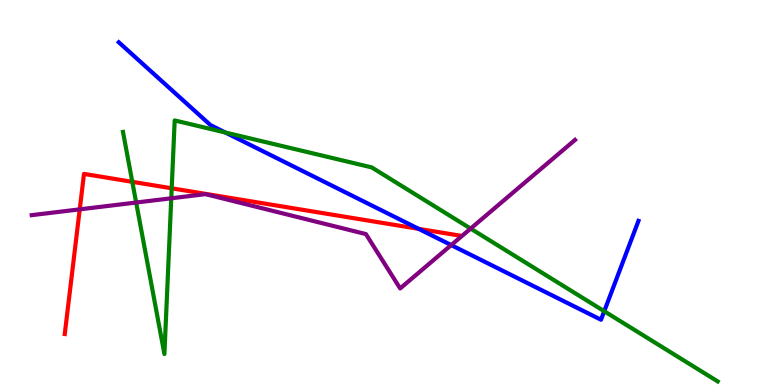[{'lines': ['blue', 'red'], 'intersections': [{'x': 5.4, 'y': 4.06}]}, {'lines': ['green', 'red'], 'intersections': [{'x': 1.71, 'y': 5.28}, {'x': 2.22, 'y': 5.11}]}, {'lines': ['purple', 'red'], 'intersections': [{'x': 1.03, 'y': 4.56}]}, {'lines': ['blue', 'green'], 'intersections': [{'x': 2.91, 'y': 6.56}, {'x': 7.8, 'y': 1.92}]}, {'lines': ['blue', 'purple'], 'intersections': [{'x': 5.82, 'y': 3.63}]}, {'lines': ['green', 'purple'], 'intersections': [{'x': 1.76, 'y': 4.74}, {'x': 2.21, 'y': 4.85}, {'x': 6.07, 'y': 4.06}]}]